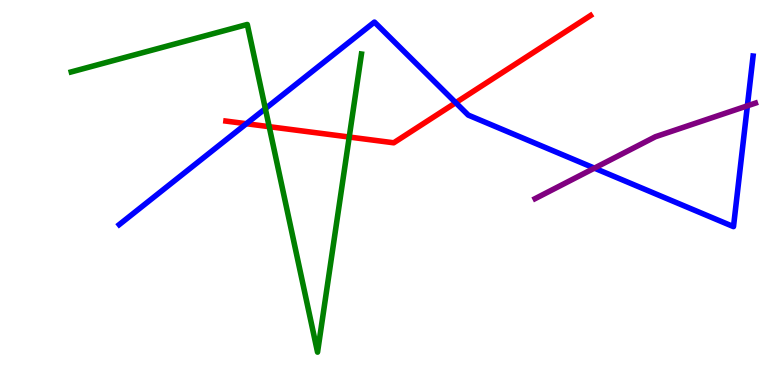[{'lines': ['blue', 'red'], 'intersections': [{'x': 3.18, 'y': 6.79}, {'x': 5.88, 'y': 7.33}]}, {'lines': ['green', 'red'], 'intersections': [{'x': 3.47, 'y': 6.71}, {'x': 4.51, 'y': 6.44}]}, {'lines': ['purple', 'red'], 'intersections': []}, {'lines': ['blue', 'green'], 'intersections': [{'x': 3.42, 'y': 7.18}]}, {'lines': ['blue', 'purple'], 'intersections': [{'x': 7.67, 'y': 5.63}, {'x': 9.64, 'y': 7.25}]}, {'lines': ['green', 'purple'], 'intersections': []}]